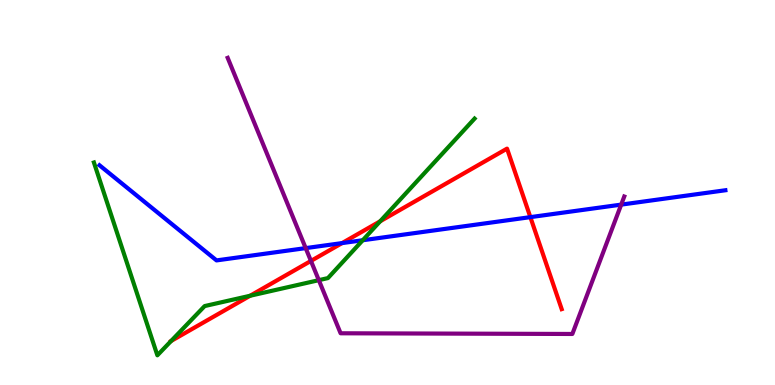[{'lines': ['blue', 'red'], 'intersections': [{'x': 4.41, 'y': 3.69}, {'x': 6.84, 'y': 4.36}]}, {'lines': ['green', 'red'], 'intersections': [{'x': 2.21, 'y': 1.14}, {'x': 3.23, 'y': 2.32}, {'x': 4.91, 'y': 4.25}]}, {'lines': ['purple', 'red'], 'intersections': [{'x': 4.01, 'y': 3.22}]}, {'lines': ['blue', 'green'], 'intersections': [{'x': 4.68, 'y': 3.76}]}, {'lines': ['blue', 'purple'], 'intersections': [{'x': 3.94, 'y': 3.56}, {'x': 8.02, 'y': 4.69}]}, {'lines': ['green', 'purple'], 'intersections': [{'x': 4.11, 'y': 2.72}]}]